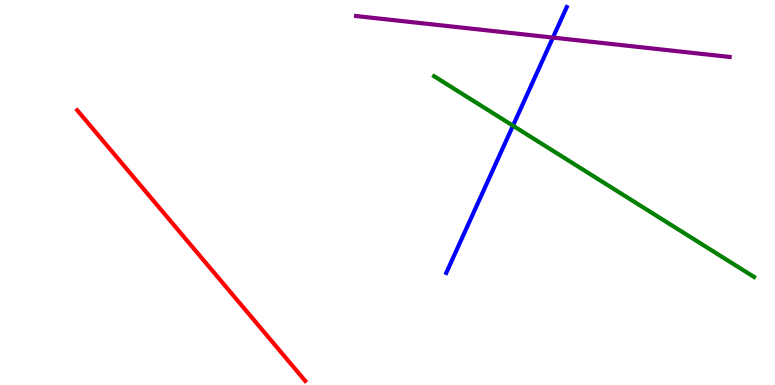[{'lines': ['blue', 'red'], 'intersections': []}, {'lines': ['green', 'red'], 'intersections': []}, {'lines': ['purple', 'red'], 'intersections': []}, {'lines': ['blue', 'green'], 'intersections': [{'x': 6.62, 'y': 6.74}]}, {'lines': ['blue', 'purple'], 'intersections': [{'x': 7.13, 'y': 9.02}]}, {'lines': ['green', 'purple'], 'intersections': []}]